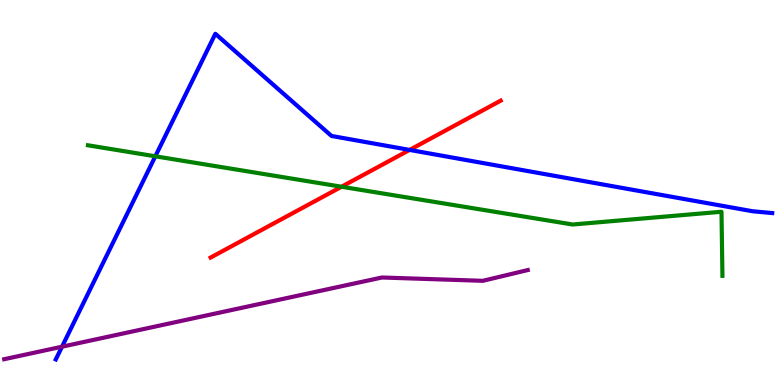[{'lines': ['blue', 'red'], 'intersections': [{'x': 5.29, 'y': 6.11}]}, {'lines': ['green', 'red'], 'intersections': [{'x': 4.41, 'y': 5.15}]}, {'lines': ['purple', 'red'], 'intersections': []}, {'lines': ['blue', 'green'], 'intersections': [{'x': 2.0, 'y': 5.94}]}, {'lines': ['blue', 'purple'], 'intersections': [{'x': 0.8, 'y': 0.995}]}, {'lines': ['green', 'purple'], 'intersections': []}]